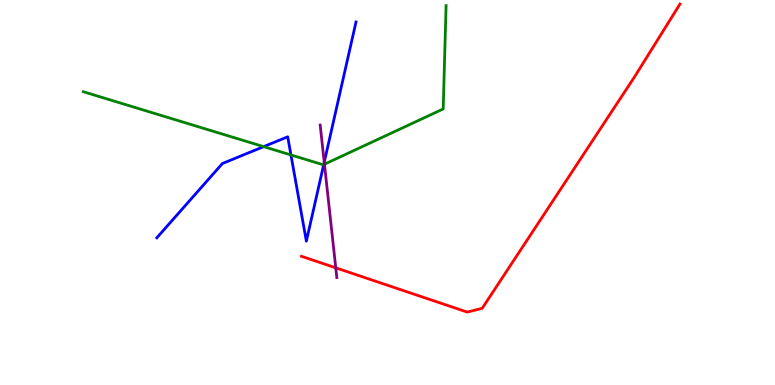[{'lines': ['blue', 'red'], 'intersections': []}, {'lines': ['green', 'red'], 'intersections': []}, {'lines': ['purple', 'red'], 'intersections': [{'x': 4.33, 'y': 3.04}]}, {'lines': ['blue', 'green'], 'intersections': [{'x': 3.4, 'y': 6.19}, {'x': 3.75, 'y': 5.98}, {'x': 4.18, 'y': 5.73}]}, {'lines': ['blue', 'purple'], 'intersections': [{'x': 4.18, 'y': 5.79}]}, {'lines': ['green', 'purple'], 'intersections': [{'x': 4.19, 'y': 5.73}]}]